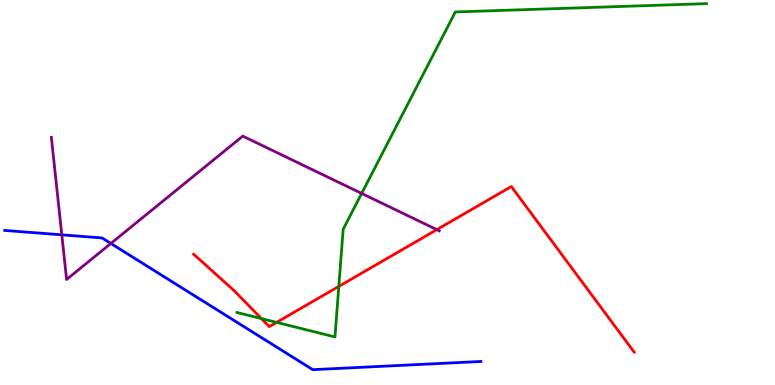[{'lines': ['blue', 'red'], 'intersections': []}, {'lines': ['green', 'red'], 'intersections': [{'x': 3.37, 'y': 1.72}, {'x': 3.57, 'y': 1.63}, {'x': 4.37, 'y': 2.56}]}, {'lines': ['purple', 'red'], 'intersections': [{'x': 5.64, 'y': 4.04}]}, {'lines': ['blue', 'green'], 'intersections': []}, {'lines': ['blue', 'purple'], 'intersections': [{'x': 0.797, 'y': 3.9}, {'x': 1.43, 'y': 3.68}]}, {'lines': ['green', 'purple'], 'intersections': [{'x': 4.67, 'y': 4.98}]}]